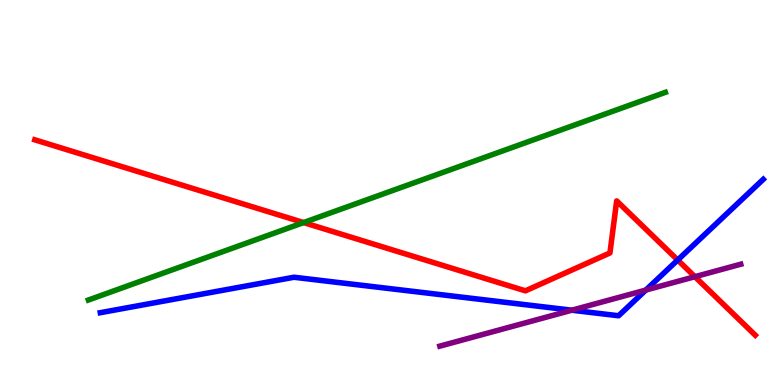[{'lines': ['blue', 'red'], 'intersections': [{'x': 8.74, 'y': 3.25}]}, {'lines': ['green', 'red'], 'intersections': [{'x': 3.92, 'y': 4.22}]}, {'lines': ['purple', 'red'], 'intersections': [{'x': 8.97, 'y': 2.81}]}, {'lines': ['blue', 'green'], 'intersections': []}, {'lines': ['blue', 'purple'], 'intersections': [{'x': 7.38, 'y': 1.94}, {'x': 8.33, 'y': 2.47}]}, {'lines': ['green', 'purple'], 'intersections': []}]